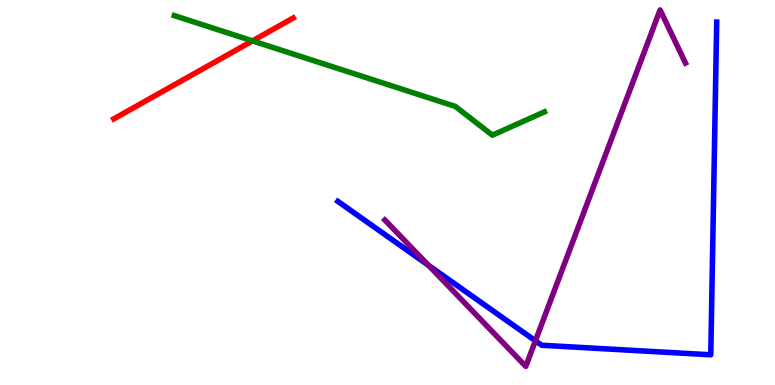[{'lines': ['blue', 'red'], 'intersections': []}, {'lines': ['green', 'red'], 'intersections': [{'x': 3.26, 'y': 8.94}]}, {'lines': ['purple', 'red'], 'intersections': []}, {'lines': ['blue', 'green'], 'intersections': []}, {'lines': ['blue', 'purple'], 'intersections': [{'x': 5.53, 'y': 3.11}, {'x': 6.91, 'y': 1.15}]}, {'lines': ['green', 'purple'], 'intersections': []}]